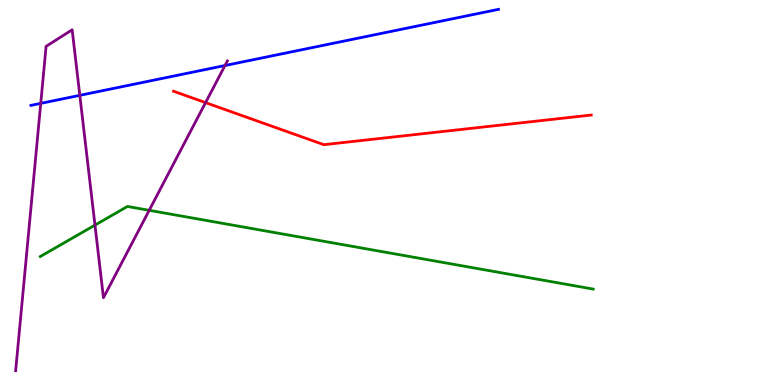[{'lines': ['blue', 'red'], 'intersections': []}, {'lines': ['green', 'red'], 'intersections': []}, {'lines': ['purple', 'red'], 'intersections': [{'x': 2.65, 'y': 7.33}]}, {'lines': ['blue', 'green'], 'intersections': []}, {'lines': ['blue', 'purple'], 'intersections': [{'x': 0.526, 'y': 7.32}, {'x': 1.03, 'y': 7.52}, {'x': 2.9, 'y': 8.3}]}, {'lines': ['green', 'purple'], 'intersections': [{'x': 1.23, 'y': 4.15}, {'x': 1.93, 'y': 4.54}]}]